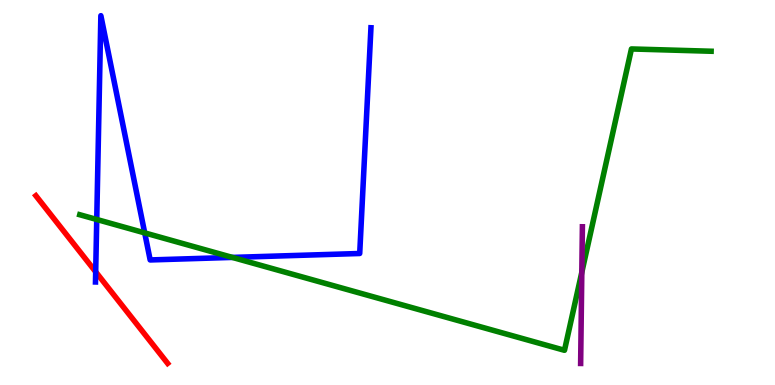[{'lines': ['blue', 'red'], 'intersections': [{'x': 1.23, 'y': 2.94}]}, {'lines': ['green', 'red'], 'intersections': []}, {'lines': ['purple', 'red'], 'intersections': []}, {'lines': ['blue', 'green'], 'intersections': [{'x': 1.25, 'y': 4.3}, {'x': 1.87, 'y': 3.95}, {'x': 3.0, 'y': 3.31}]}, {'lines': ['blue', 'purple'], 'intersections': []}, {'lines': ['green', 'purple'], 'intersections': [{'x': 7.51, 'y': 2.93}]}]